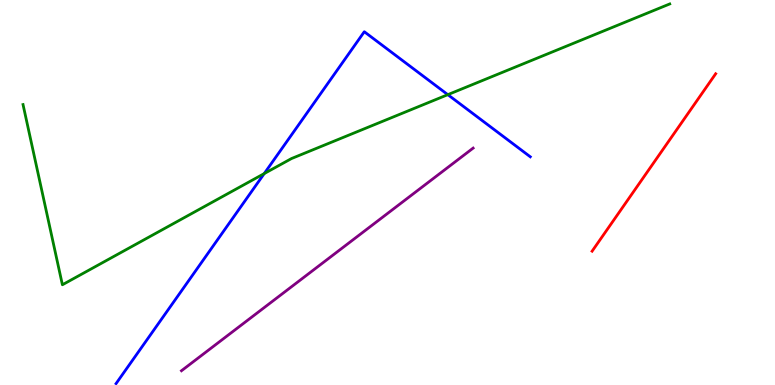[{'lines': ['blue', 'red'], 'intersections': []}, {'lines': ['green', 'red'], 'intersections': []}, {'lines': ['purple', 'red'], 'intersections': []}, {'lines': ['blue', 'green'], 'intersections': [{'x': 3.41, 'y': 5.49}, {'x': 5.78, 'y': 7.54}]}, {'lines': ['blue', 'purple'], 'intersections': []}, {'lines': ['green', 'purple'], 'intersections': []}]